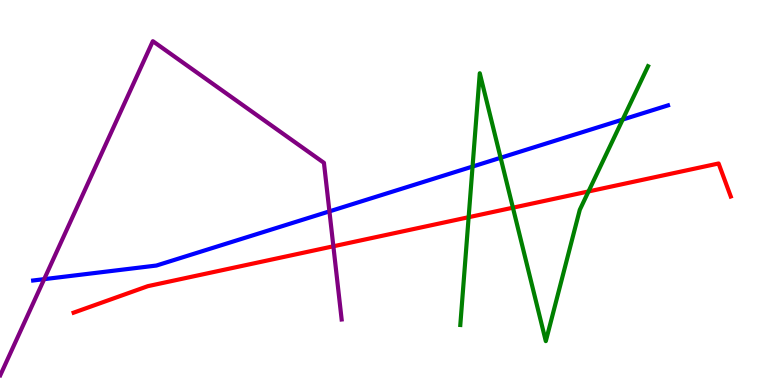[{'lines': ['blue', 'red'], 'intersections': []}, {'lines': ['green', 'red'], 'intersections': [{'x': 6.05, 'y': 4.36}, {'x': 6.62, 'y': 4.61}, {'x': 7.59, 'y': 5.03}]}, {'lines': ['purple', 'red'], 'intersections': [{'x': 4.3, 'y': 3.6}]}, {'lines': ['blue', 'green'], 'intersections': [{'x': 6.1, 'y': 5.67}, {'x': 6.46, 'y': 5.9}, {'x': 8.03, 'y': 6.89}]}, {'lines': ['blue', 'purple'], 'intersections': [{'x': 0.57, 'y': 2.75}, {'x': 4.25, 'y': 4.51}]}, {'lines': ['green', 'purple'], 'intersections': []}]